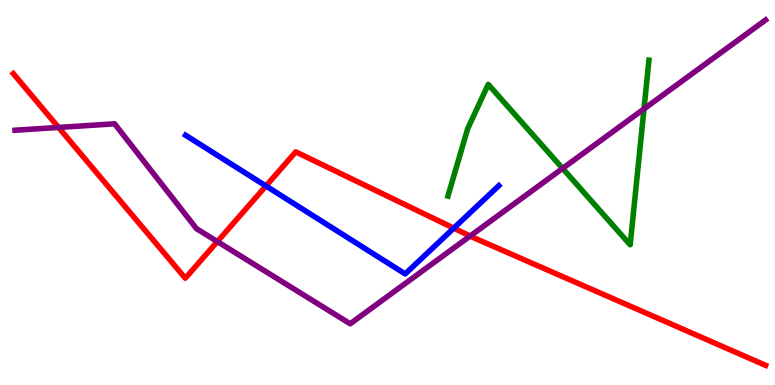[{'lines': ['blue', 'red'], 'intersections': [{'x': 3.43, 'y': 5.17}, {'x': 5.86, 'y': 4.07}]}, {'lines': ['green', 'red'], 'intersections': []}, {'lines': ['purple', 'red'], 'intersections': [{'x': 0.756, 'y': 6.69}, {'x': 2.8, 'y': 3.73}, {'x': 6.07, 'y': 3.87}]}, {'lines': ['blue', 'green'], 'intersections': []}, {'lines': ['blue', 'purple'], 'intersections': []}, {'lines': ['green', 'purple'], 'intersections': [{'x': 7.26, 'y': 5.63}, {'x': 8.31, 'y': 7.17}]}]